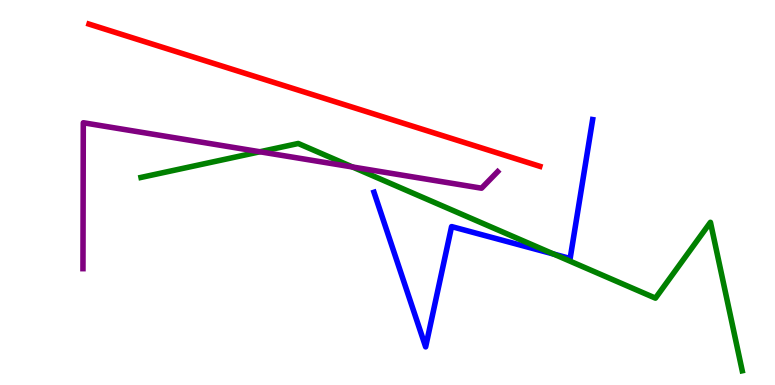[{'lines': ['blue', 'red'], 'intersections': []}, {'lines': ['green', 'red'], 'intersections': []}, {'lines': ['purple', 'red'], 'intersections': []}, {'lines': ['blue', 'green'], 'intersections': [{'x': 7.14, 'y': 3.4}]}, {'lines': ['blue', 'purple'], 'intersections': []}, {'lines': ['green', 'purple'], 'intersections': [{'x': 3.35, 'y': 6.06}, {'x': 4.55, 'y': 5.66}]}]